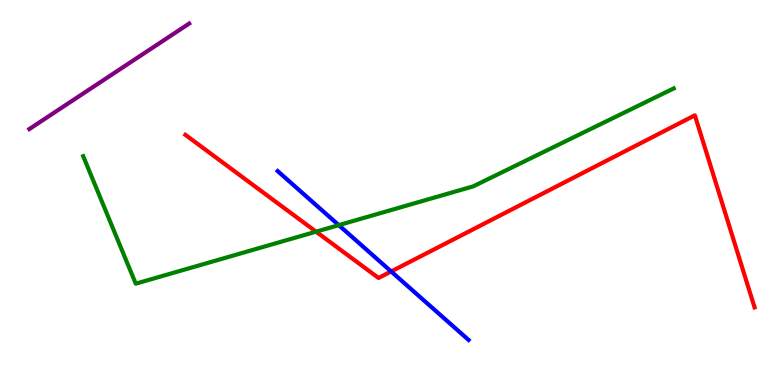[{'lines': ['blue', 'red'], 'intersections': [{'x': 5.05, 'y': 2.95}]}, {'lines': ['green', 'red'], 'intersections': [{'x': 4.08, 'y': 3.98}]}, {'lines': ['purple', 'red'], 'intersections': []}, {'lines': ['blue', 'green'], 'intersections': [{'x': 4.37, 'y': 4.15}]}, {'lines': ['blue', 'purple'], 'intersections': []}, {'lines': ['green', 'purple'], 'intersections': []}]